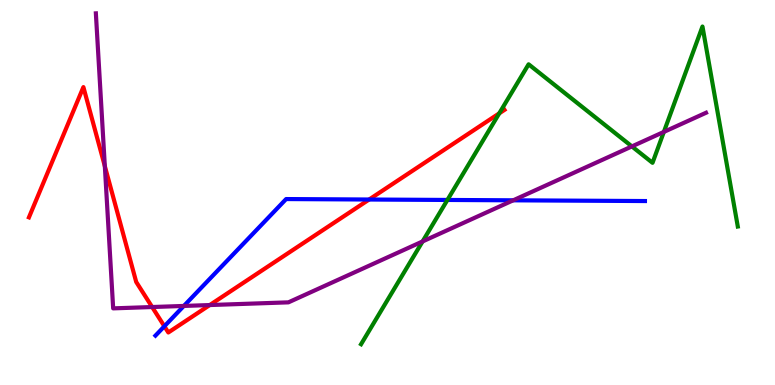[{'lines': ['blue', 'red'], 'intersections': [{'x': 2.12, 'y': 1.53}, {'x': 4.76, 'y': 4.82}]}, {'lines': ['green', 'red'], 'intersections': [{'x': 6.44, 'y': 7.06}]}, {'lines': ['purple', 'red'], 'intersections': [{'x': 1.35, 'y': 5.68}, {'x': 1.96, 'y': 2.03}, {'x': 2.71, 'y': 2.08}]}, {'lines': ['blue', 'green'], 'intersections': [{'x': 5.77, 'y': 4.81}]}, {'lines': ['blue', 'purple'], 'intersections': [{'x': 2.37, 'y': 2.05}, {'x': 6.62, 'y': 4.8}]}, {'lines': ['green', 'purple'], 'intersections': [{'x': 5.45, 'y': 3.73}, {'x': 8.15, 'y': 6.2}, {'x': 8.57, 'y': 6.57}]}]